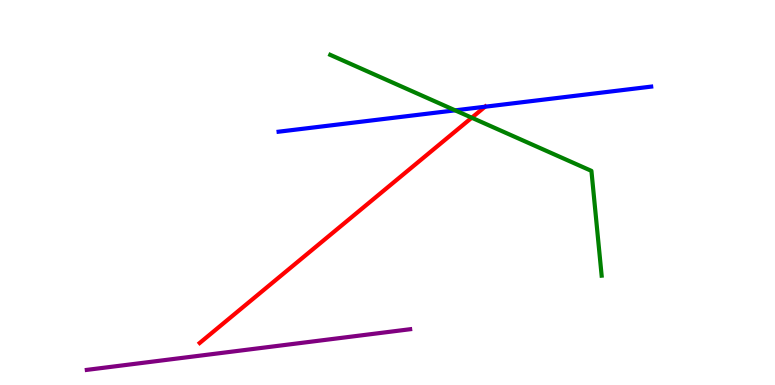[{'lines': ['blue', 'red'], 'intersections': [{'x': 6.26, 'y': 7.23}]}, {'lines': ['green', 'red'], 'intersections': [{'x': 6.09, 'y': 6.94}]}, {'lines': ['purple', 'red'], 'intersections': []}, {'lines': ['blue', 'green'], 'intersections': [{'x': 5.87, 'y': 7.13}]}, {'lines': ['blue', 'purple'], 'intersections': []}, {'lines': ['green', 'purple'], 'intersections': []}]